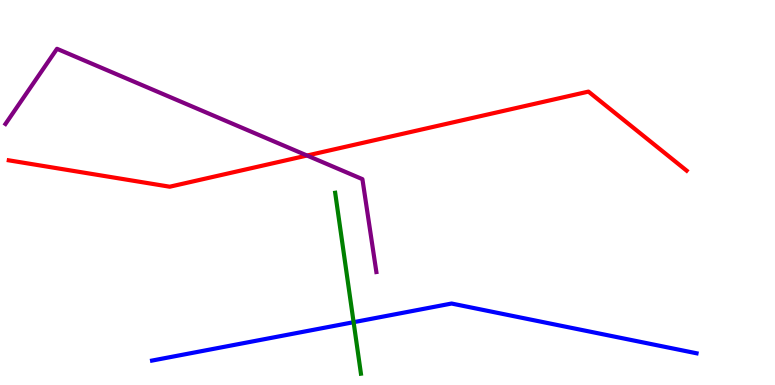[{'lines': ['blue', 'red'], 'intersections': []}, {'lines': ['green', 'red'], 'intersections': []}, {'lines': ['purple', 'red'], 'intersections': [{'x': 3.96, 'y': 5.96}]}, {'lines': ['blue', 'green'], 'intersections': [{'x': 4.56, 'y': 1.63}]}, {'lines': ['blue', 'purple'], 'intersections': []}, {'lines': ['green', 'purple'], 'intersections': []}]